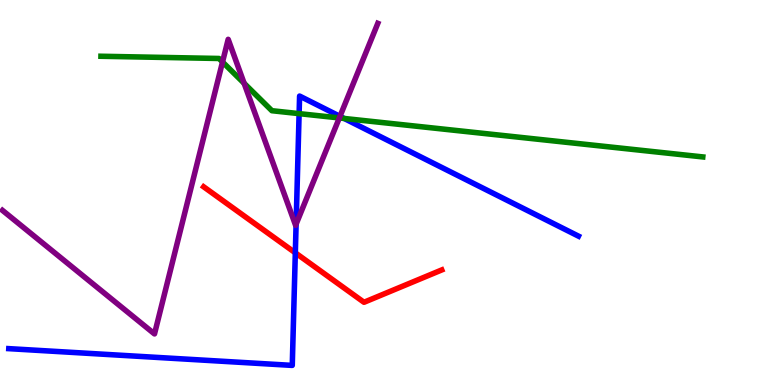[{'lines': ['blue', 'red'], 'intersections': [{'x': 3.81, 'y': 3.43}]}, {'lines': ['green', 'red'], 'intersections': []}, {'lines': ['purple', 'red'], 'intersections': []}, {'lines': ['blue', 'green'], 'intersections': [{'x': 3.86, 'y': 7.05}, {'x': 4.44, 'y': 6.92}]}, {'lines': ['blue', 'purple'], 'intersections': [{'x': 3.82, 'y': 4.18}, {'x': 4.39, 'y': 6.98}]}, {'lines': ['green', 'purple'], 'intersections': [{'x': 2.87, 'y': 8.39}, {'x': 3.15, 'y': 7.84}, {'x': 4.38, 'y': 6.94}]}]